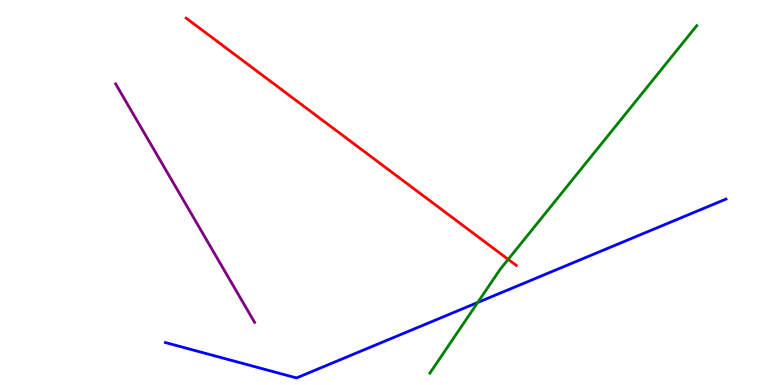[{'lines': ['blue', 'red'], 'intersections': []}, {'lines': ['green', 'red'], 'intersections': [{'x': 6.56, 'y': 3.26}]}, {'lines': ['purple', 'red'], 'intersections': []}, {'lines': ['blue', 'green'], 'intersections': [{'x': 6.16, 'y': 2.14}]}, {'lines': ['blue', 'purple'], 'intersections': []}, {'lines': ['green', 'purple'], 'intersections': []}]